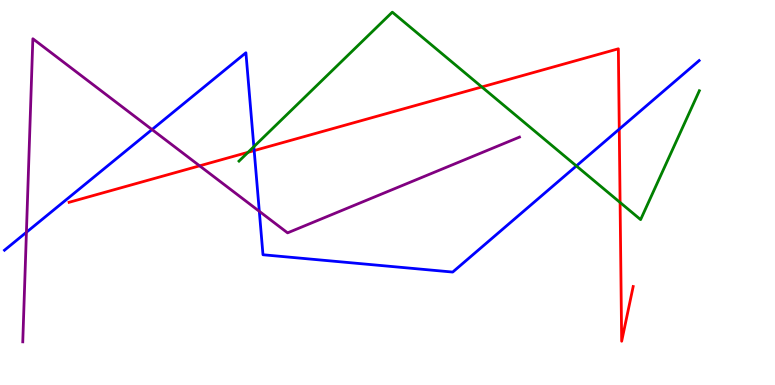[{'lines': ['blue', 'red'], 'intersections': [{'x': 3.28, 'y': 6.09}, {'x': 7.99, 'y': 6.65}]}, {'lines': ['green', 'red'], 'intersections': [{'x': 3.2, 'y': 6.04}, {'x': 6.22, 'y': 7.74}, {'x': 8.0, 'y': 4.74}]}, {'lines': ['purple', 'red'], 'intersections': [{'x': 2.58, 'y': 5.69}]}, {'lines': ['blue', 'green'], 'intersections': [{'x': 3.28, 'y': 6.19}, {'x': 7.44, 'y': 5.69}]}, {'lines': ['blue', 'purple'], 'intersections': [{'x': 0.341, 'y': 3.97}, {'x': 1.96, 'y': 6.63}, {'x': 3.35, 'y': 4.51}]}, {'lines': ['green', 'purple'], 'intersections': []}]